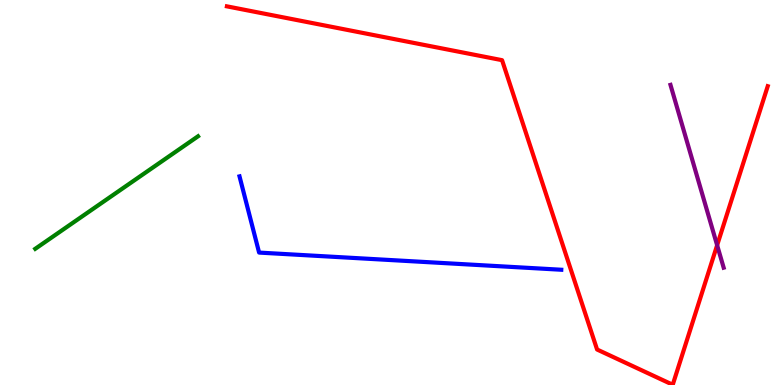[{'lines': ['blue', 'red'], 'intersections': []}, {'lines': ['green', 'red'], 'intersections': []}, {'lines': ['purple', 'red'], 'intersections': [{'x': 9.25, 'y': 3.63}]}, {'lines': ['blue', 'green'], 'intersections': []}, {'lines': ['blue', 'purple'], 'intersections': []}, {'lines': ['green', 'purple'], 'intersections': []}]